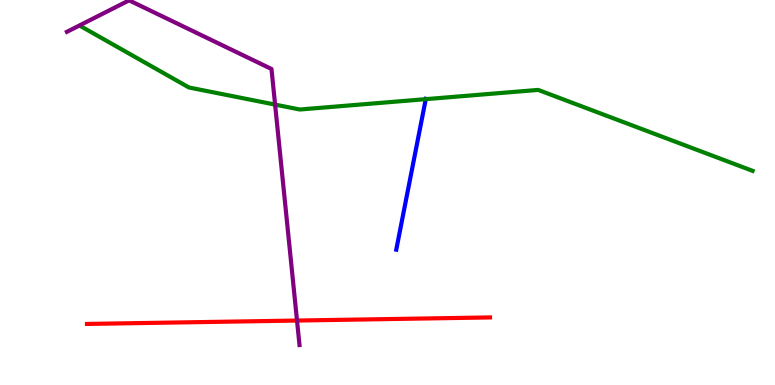[{'lines': ['blue', 'red'], 'intersections': []}, {'lines': ['green', 'red'], 'intersections': []}, {'lines': ['purple', 'red'], 'intersections': [{'x': 3.83, 'y': 1.67}]}, {'lines': ['blue', 'green'], 'intersections': [{'x': 5.49, 'y': 7.42}]}, {'lines': ['blue', 'purple'], 'intersections': []}, {'lines': ['green', 'purple'], 'intersections': [{'x': 3.55, 'y': 7.28}]}]